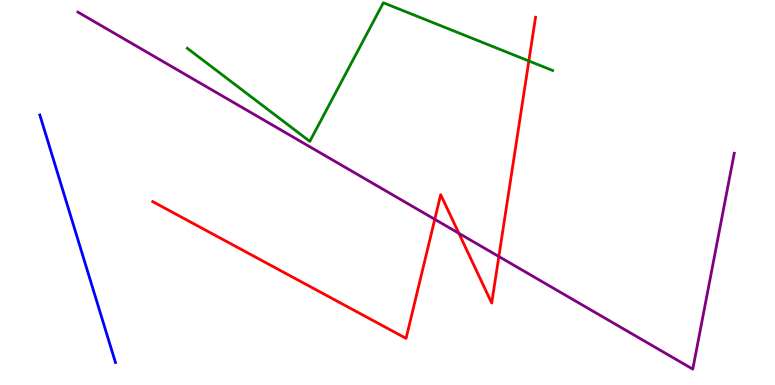[{'lines': ['blue', 'red'], 'intersections': []}, {'lines': ['green', 'red'], 'intersections': [{'x': 6.82, 'y': 8.42}]}, {'lines': ['purple', 'red'], 'intersections': [{'x': 5.61, 'y': 4.3}, {'x': 5.92, 'y': 3.94}, {'x': 6.44, 'y': 3.34}]}, {'lines': ['blue', 'green'], 'intersections': []}, {'lines': ['blue', 'purple'], 'intersections': []}, {'lines': ['green', 'purple'], 'intersections': []}]